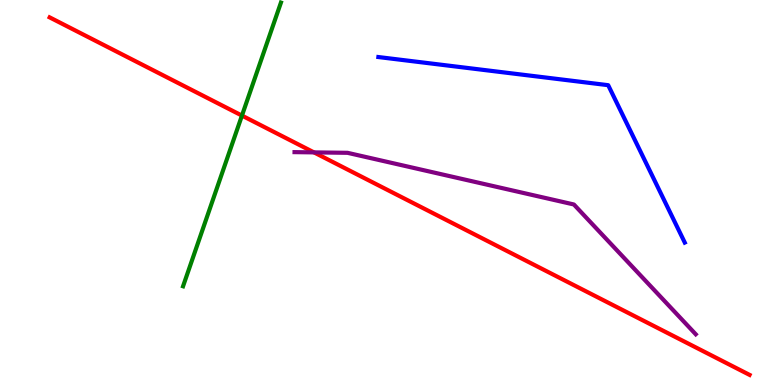[{'lines': ['blue', 'red'], 'intersections': []}, {'lines': ['green', 'red'], 'intersections': [{'x': 3.12, 'y': 7.0}]}, {'lines': ['purple', 'red'], 'intersections': [{'x': 4.05, 'y': 6.04}]}, {'lines': ['blue', 'green'], 'intersections': []}, {'lines': ['blue', 'purple'], 'intersections': []}, {'lines': ['green', 'purple'], 'intersections': []}]